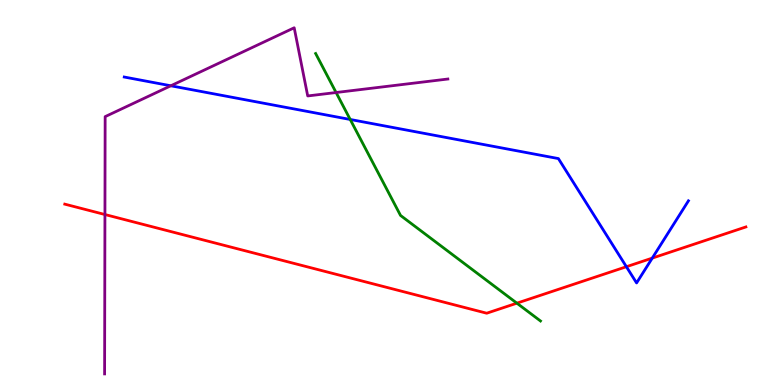[{'lines': ['blue', 'red'], 'intersections': [{'x': 8.08, 'y': 3.07}, {'x': 8.42, 'y': 3.3}]}, {'lines': ['green', 'red'], 'intersections': [{'x': 6.67, 'y': 2.13}]}, {'lines': ['purple', 'red'], 'intersections': [{'x': 1.35, 'y': 4.43}]}, {'lines': ['blue', 'green'], 'intersections': [{'x': 4.52, 'y': 6.9}]}, {'lines': ['blue', 'purple'], 'intersections': [{'x': 2.2, 'y': 7.77}]}, {'lines': ['green', 'purple'], 'intersections': [{'x': 4.34, 'y': 7.6}]}]